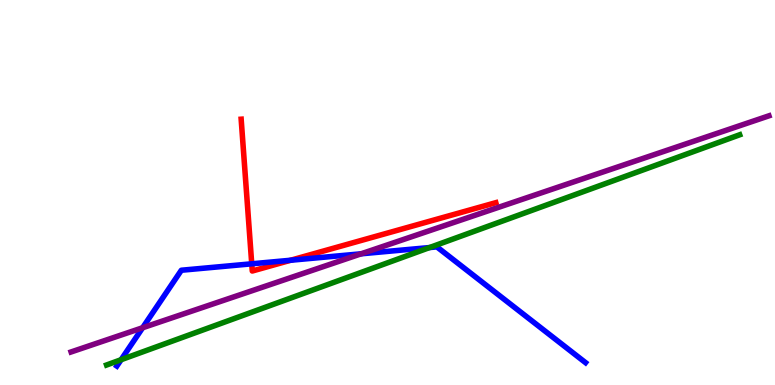[{'lines': ['blue', 'red'], 'intersections': [{'x': 3.25, 'y': 3.15}, {'x': 3.75, 'y': 3.24}]}, {'lines': ['green', 'red'], 'intersections': []}, {'lines': ['purple', 'red'], 'intersections': []}, {'lines': ['blue', 'green'], 'intersections': [{'x': 1.56, 'y': 0.657}, {'x': 5.54, 'y': 3.57}]}, {'lines': ['blue', 'purple'], 'intersections': [{'x': 1.84, 'y': 1.49}, {'x': 4.66, 'y': 3.41}]}, {'lines': ['green', 'purple'], 'intersections': []}]